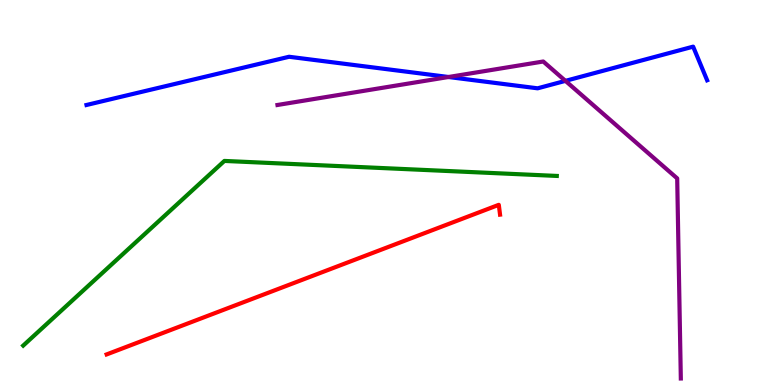[{'lines': ['blue', 'red'], 'intersections': []}, {'lines': ['green', 'red'], 'intersections': []}, {'lines': ['purple', 'red'], 'intersections': []}, {'lines': ['blue', 'green'], 'intersections': []}, {'lines': ['blue', 'purple'], 'intersections': [{'x': 5.79, 'y': 8.0}, {'x': 7.3, 'y': 7.9}]}, {'lines': ['green', 'purple'], 'intersections': []}]